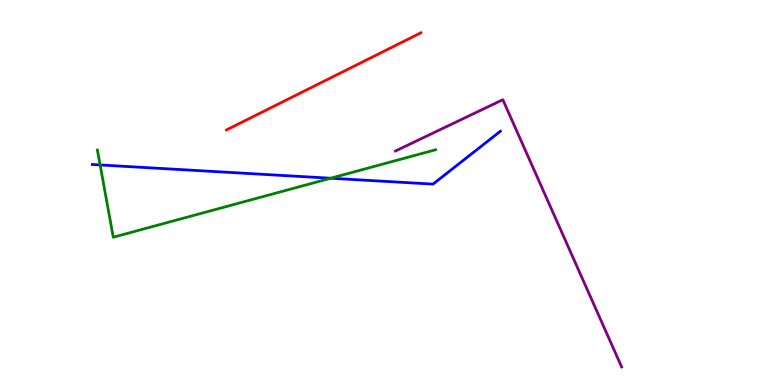[{'lines': ['blue', 'red'], 'intersections': []}, {'lines': ['green', 'red'], 'intersections': []}, {'lines': ['purple', 'red'], 'intersections': []}, {'lines': ['blue', 'green'], 'intersections': [{'x': 1.29, 'y': 5.72}, {'x': 4.27, 'y': 5.37}]}, {'lines': ['blue', 'purple'], 'intersections': []}, {'lines': ['green', 'purple'], 'intersections': []}]